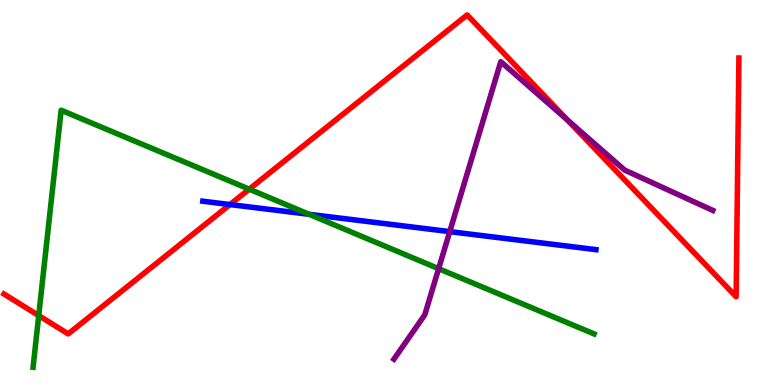[{'lines': ['blue', 'red'], 'intersections': [{'x': 2.97, 'y': 4.69}]}, {'lines': ['green', 'red'], 'intersections': [{'x': 0.5, 'y': 1.8}, {'x': 3.22, 'y': 5.09}]}, {'lines': ['purple', 'red'], 'intersections': [{'x': 7.32, 'y': 6.88}]}, {'lines': ['blue', 'green'], 'intersections': [{'x': 3.99, 'y': 4.43}]}, {'lines': ['blue', 'purple'], 'intersections': [{'x': 5.8, 'y': 3.98}]}, {'lines': ['green', 'purple'], 'intersections': [{'x': 5.66, 'y': 3.02}]}]